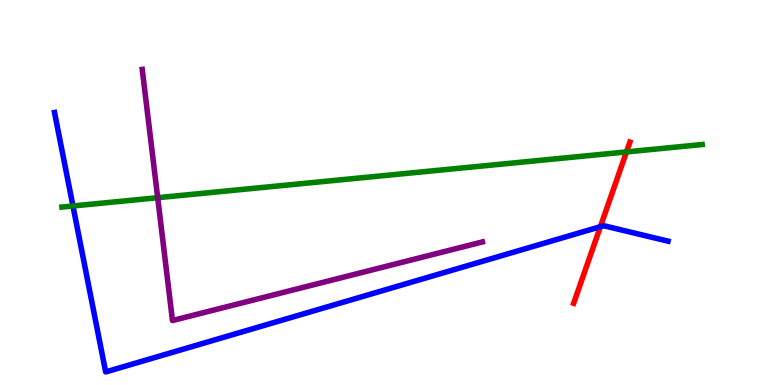[{'lines': ['blue', 'red'], 'intersections': [{'x': 7.75, 'y': 4.11}]}, {'lines': ['green', 'red'], 'intersections': [{'x': 8.08, 'y': 6.05}]}, {'lines': ['purple', 'red'], 'intersections': []}, {'lines': ['blue', 'green'], 'intersections': [{'x': 0.941, 'y': 4.65}]}, {'lines': ['blue', 'purple'], 'intersections': []}, {'lines': ['green', 'purple'], 'intersections': [{'x': 2.03, 'y': 4.86}]}]